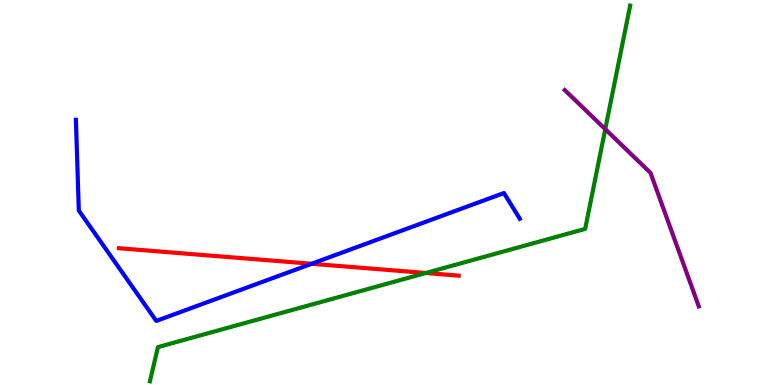[{'lines': ['blue', 'red'], 'intersections': [{'x': 4.02, 'y': 3.15}]}, {'lines': ['green', 'red'], 'intersections': [{'x': 5.49, 'y': 2.91}]}, {'lines': ['purple', 'red'], 'intersections': []}, {'lines': ['blue', 'green'], 'intersections': []}, {'lines': ['blue', 'purple'], 'intersections': []}, {'lines': ['green', 'purple'], 'intersections': [{'x': 7.81, 'y': 6.65}]}]